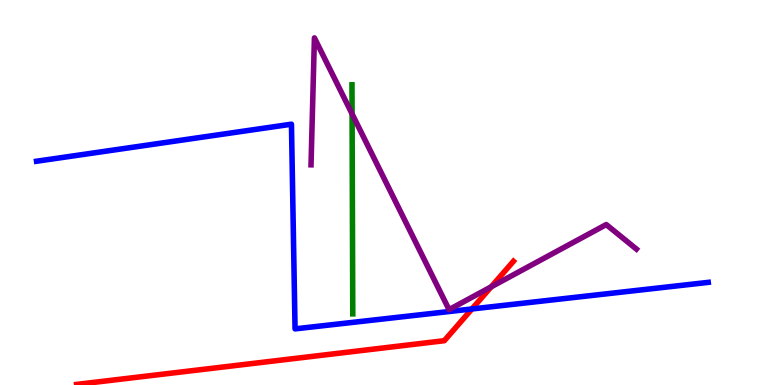[{'lines': ['blue', 'red'], 'intersections': [{'x': 6.09, 'y': 1.97}]}, {'lines': ['green', 'red'], 'intersections': []}, {'lines': ['purple', 'red'], 'intersections': [{'x': 6.34, 'y': 2.55}]}, {'lines': ['blue', 'green'], 'intersections': []}, {'lines': ['blue', 'purple'], 'intersections': []}, {'lines': ['green', 'purple'], 'intersections': [{'x': 4.54, 'y': 7.04}]}]